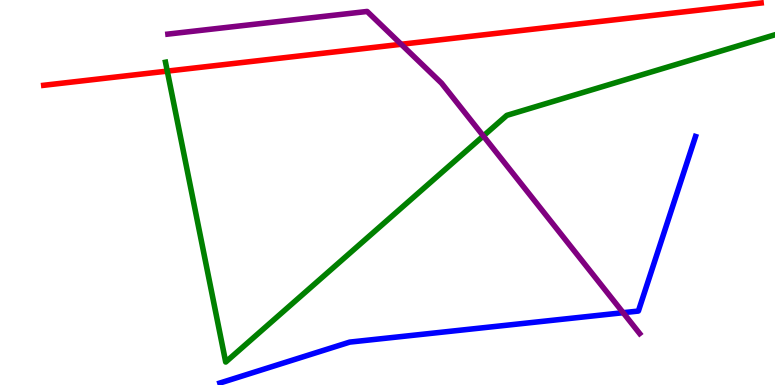[{'lines': ['blue', 'red'], 'intersections': []}, {'lines': ['green', 'red'], 'intersections': [{'x': 2.16, 'y': 8.15}]}, {'lines': ['purple', 'red'], 'intersections': [{'x': 5.18, 'y': 8.85}]}, {'lines': ['blue', 'green'], 'intersections': []}, {'lines': ['blue', 'purple'], 'intersections': [{'x': 8.04, 'y': 1.88}]}, {'lines': ['green', 'purple'], 'intersections': [{'x': 6.24, 'y': 6.47}]}]